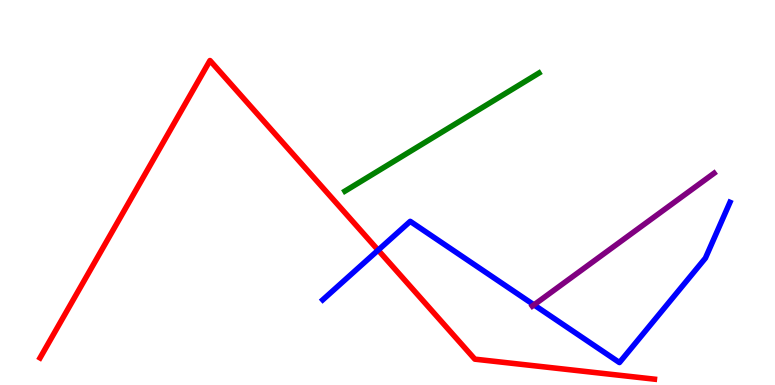[{'lines': ['blue', 'red'], 'intersections': [{'x': 4.88, 'y': 3.5}]}, {'lines': ['green', 'red'], 'intersections': []}, {'lines': ['purple', 'red'], 'intersections': []}, {'lines': ['blue', 'green'], 'intersections': []}, {'lines': ['blue', 'purple'], 'intersections': [{'x': 6.89, 'y': 2.08}]}, {'lines': ['green', 'purple'], 'intersections': []}]